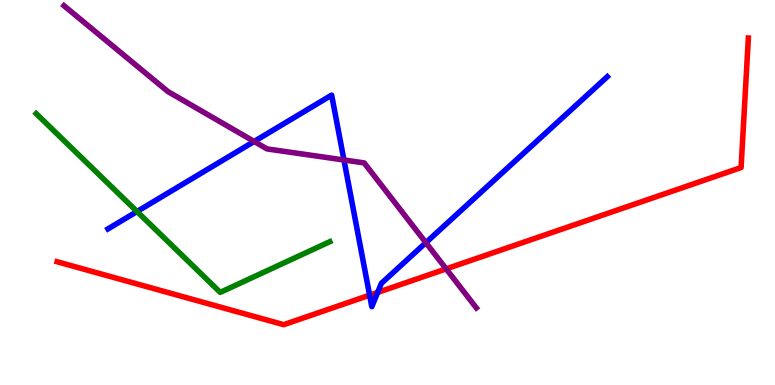[{'lines': ['blue', 'red'], 'intersections': [{'x': 4.77, 'y': 2.33}, {'x': 4.87, 'y': 2.41}]}, {'lines': ['green', 'red'], 'intersections': []}, {'lines': ['purple', 'red'], 'intersections': [{'x': 5.76, 'y': 3.02}]}, {'lines': ['blue', 'green'], 'intersections': [{'x': 1.77, 'y': 4.51}]}, {'lines': ['blue', 'purple'], 'intersections': [{'x': 3.28, 'y': 6.33}, {'x': 4.44, 'y': 5.84}, {'x': 5.5, 'y': 3.7}]}, {'lines': ['green', 'purple'], 'intersections': []}]